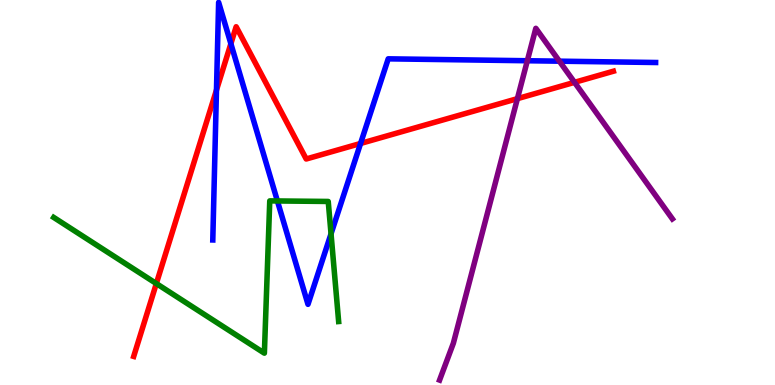[{'lines': ['blue', 'red'], 'intersections': [{'x': 2.79, 'y': 7.66}, {'x': 2.98, 'y': 8.86}, {'x': 4.65, 'y': 6.27}]}, {'lines': ['green', 'red'], 'intersections': [{'x': 2.02, 'y': 2.63}]}, {'lines': ['purple', 'red'], 'intersections': [{'x': 6.68, 'y': 7.44}, {'x': 7.41, 'y': 7.86}]}, {'lines': ['blue', 'green'], 'intersections': [{'x': 3.58, 'y': 4.78}, {'x': 4.27, 'y': 3.93}]}, {'lines': ['blue', 'purple'], 'intersections': [{'x': 6.8, 'y': 8.42}, {'x': 7.22, 'y': 8.41}]}, {'lines': ['green', 'purple'], 'intersections': []}]